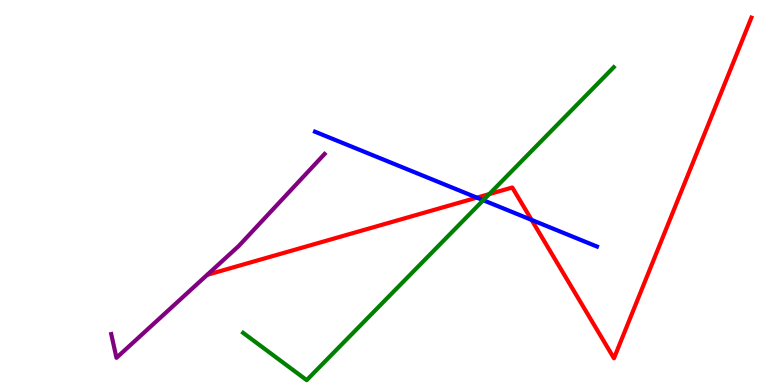[{'lines': ['blue', 'red'], 'intersections': [{'x': 6.15, 'y': 4.87}, {'x': 6.86, 'y': 4.29}]}, {'lines': ['green', 'red'], 'intersections': [{'x': 6.31, 'y': 4.96}]}, {'lines': ['purple', 'red'], 'intersections': []}, {'lines': ['blue', 'green'], 'intersections': [{'x': 6.24, 'y': 4.8}]}, {'lines': ['blue', 'purple'], 'intersections': []}, {'lines': ['green', 'purple'], 'intersections': []}]